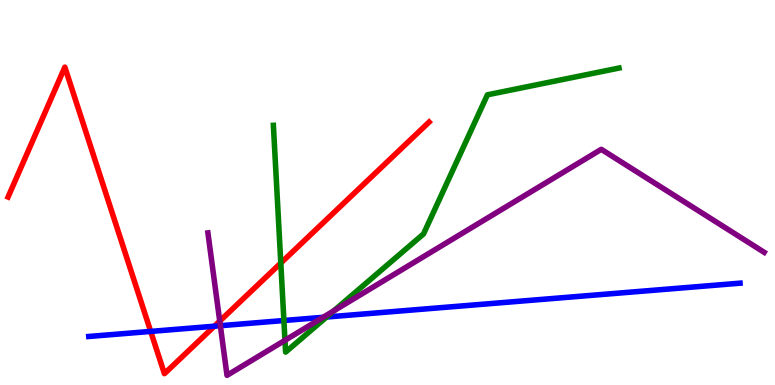[{'lines': ['blue', 'red'], 'intersections': [{'x': 1.94, 'y': 1.39}, {'x': 2.77, 'y': 1.53}]}, {'lines': ['green', 'red'], 'intersections': [{'x': 3.62, 'y': 3.17}]}, {'lines': ['purple', 'red'], 'intersections': [{'x': 2.84, 'y': 1.66}]}, {'lines': ['blue', 'green'], 'intersections': [{'x': 3.66, 'y': 1.67}, {'x': 4.21, 'y': 1.77}]}, {'lines': ['blue', 'purple'], 'intersections': [{'x': 2.84, 'y': 1.54}, {'x': 4.17, 'y': 1.76}]}, {'lines': ['green', 'purple'], 'intersections': [{'x': 3.68, 'y': 1.16}, {'x': 4.31, 'y': 1.92}]}]